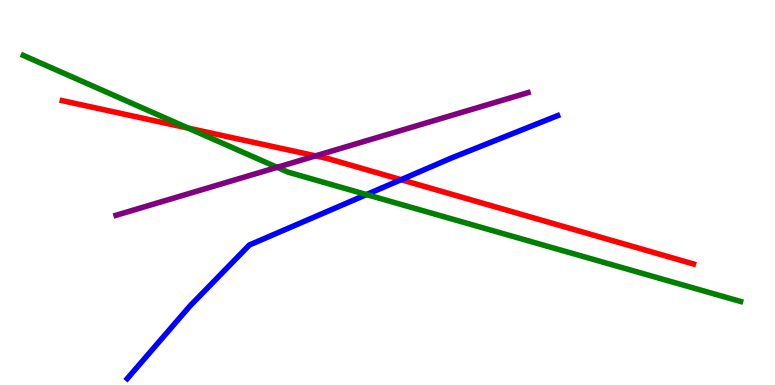[{'lines': ['blue', 'red'], 'intersections': [{'x': 5.18, 'y': 5.33}]}, {'lines': ['green', 'red'], 'intersections': [{'x': 2.43, 'y': 6.67}]}, {'lines': ['purple', 'red'], 'intersections': [{'x': 4.07, 'y': 5.95}]}, {'lines': ['blue', 'green'], 'intersections': [{'x': 4.73, 'y': 4.95}]}, {'lines': ['blue', 'purple'], 'intersections': []}, {'lines': ['green', 'purple'], 'intersections': [{'x': 3.58, 'y': 5.65}]}]